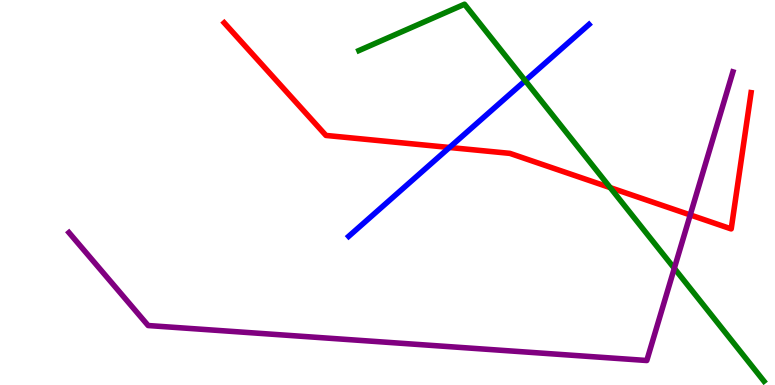[{'lines': ['blue', 'red'], 'intersections': [{'x': 5.8, 'y': 6.17}]}, {'lines': ['green', 'red'], 'intersections': [{'x': 7.87, 'y': 5.13}]}, {'lines': ['purple', 'red'], 'intersections': [{'x': 8.91, 'y': 4.42}]}, {'lines': ['blue', 'green'], 'intersections': [{'x': 6.78, 'y': 7.9}]}, {'lines': ['blue', 'purple'], 'intersections': []}, {'lines': ['green', 'purple'], 'intersections': [{'x': 8.7, 'y': 3.03}]}]